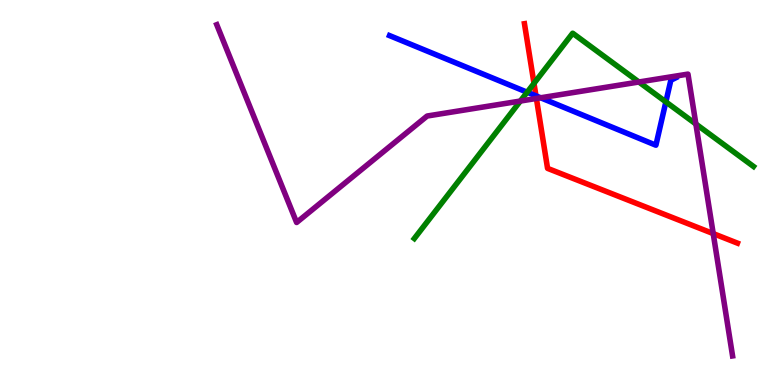[{'lines': ['blue', 'red'], 'intersections': [{'x': 6.92, 'y': 7.51}]}, {'lines': ['green', 'red'], 'intersections': [{'x': 6.89, 'y': 7.83}]}, {'lines': ['purple', 'red'], 'intersections': [{'x': 6.92, 'y': 7.44}, {'x': 9.2, 'y': 3.93}]}, {'lines': ['blue', 'green'], 'intersections': [{'x': 6.8, 'y': 7.6}, {'x': 8.59, 'y': 7.35}]}, {'lines': ['blue', 'purple'], 'intersections': [{'x': 6.98, 'y': 7.46}]}, {'lines': ['green', 'purple'], 'intersections': [{'x': 6.71, 'y': 7.38}, {'x': 8.24, 'y': 7.87}, {'x': 8.98, 'y': 6.78}]}]